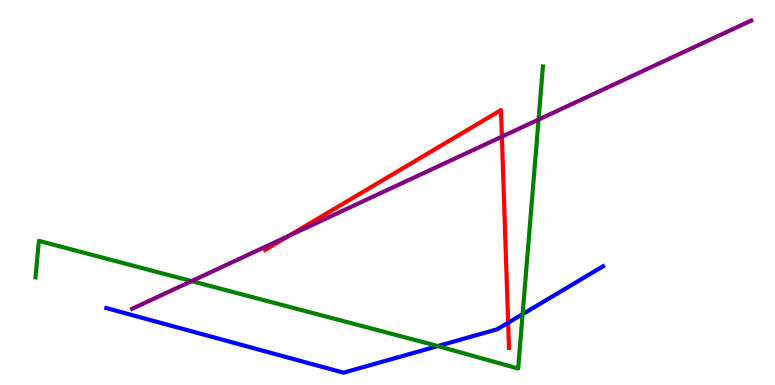[{'lines': ['blue', 'red'], 'intersections': [{'x': 6.56, 'y': 1.62}]}, {'lines': ['green', 'red'], 'intersections': []}, {'lines': ['purple', 'red'], 'intersections': [{'x': 3.73, 'y': 3.88}, {'x': 6.48, 'y': 6.45}]}, {'lines': ['blue', 'green'], 'intersections': [{'x': 5.65, 'y': 1.01}, {'x': 6.74, 'y': 1.84}]}, {'lines': ['blue', 'purple'], 'intersections': []}, {'lines': ['green', 'purple'], 'intersections': [{'x': 2.47, 'y': 2.7}, {'x': 6.95, 'y': 6.89}]}]